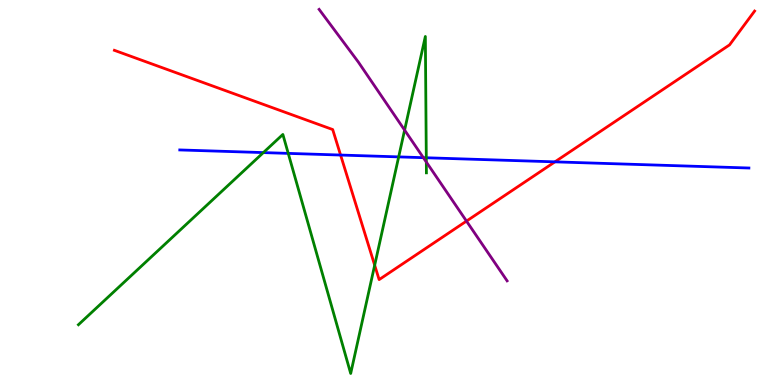[{'lines': ['blue', 'red'], 'intersections': [{'x': 4.39, 'y': 5.97}, {'x': 7.16, 'y': 5.8}]}, {'lines': ['green', 'red'], 'intersections': [{'x': 4.83, 'y': 3.11}]}, {'lines': ['purple', 'red'], 'intersections': [{'x': 6.02, 'y': 4.26}]}, {'lines': ['blue', 'green'], 'intersections': [{'x': 3.4, 'y': 6.04}, {'x': 3.72, 'y': 6.02}, {'x': 5.14, 'y': 5.92}, {'x': 5.5, 'y': 5.9}]}, {'lines': ['blue', 'purple'], 'intersections': [{'x': 5.46, 'y': 5.9}]}, {'lines': ['green', 'purple'], 'intersections': [{'x': 5.22, 'y': 6.62}, {'x': 5.5, 'y': 5.79}]}]